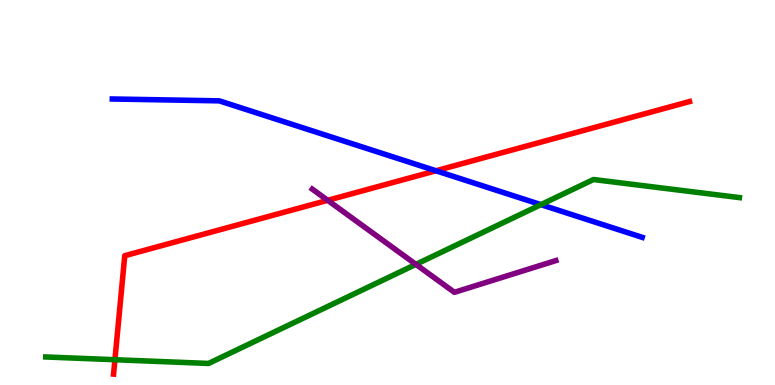[{'lines': ['blue', 'red'], 'intersections': [{'x': 5.63, 'y': 5.56}]}, {'lines': ['green', 'red'], 'intersections': [{'x': 1.48, 'y': 0.657}]}, {'lines': ['purple', 'red'], 'intersections': [{'x': 4.23, 'y': 4.8}]}, {'lines': ['blue', 'green'], 'intersections': [{'x': 6.98, 'y': 4.68}]}, {'lines': ['blue', 'purple'], 'intersections': []}, {'lines': ['green', 'purple'], 'intersections': [{'x': 5.37, 'y': 3.13}]}]